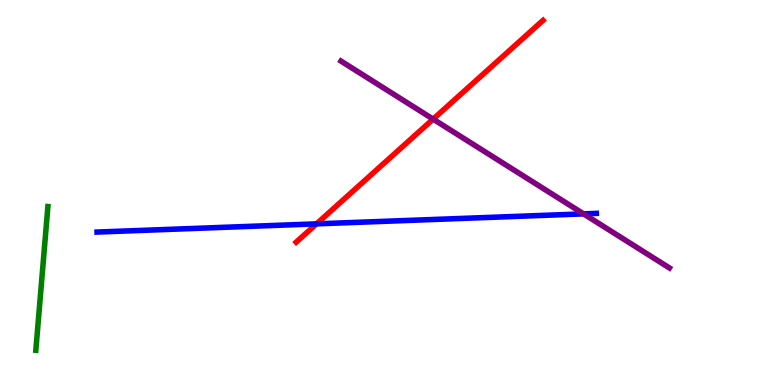[{'lines': ['blue', 'red'], 'intersections': [{'x': 4.08, 'y': 4.19}]}, {'lines': ['green', 'red'], 'intersections': []}, {'lines': ['purple', 'red'], 'intersections': [{'x': 5.59, 'y': 6.91}]}, {'lines': ['blue', 'green'], 'intersections': []}, {'lines': ['blue', 'purple'], 'intersections': [{'x': 7.53, 'y': 4.44}]}, {'lines': ['green', 'purple'], 'intersections': []}]